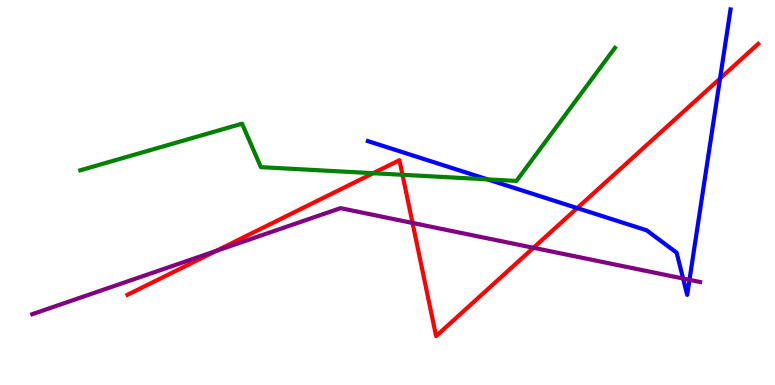[{'lines': ['blue', 'red'], 'intersections': [{'x': 7.45, 'y': 4.6}, {'x': 9.29, 'y': 7.96}]}, {'lines': ['green', 'red'], 'intersections': [{'x': 4.82, 'y': 5.5}, {'x': 5.19, 'y': 5.46}]}, {'lines': ['purple', 'red'], 'intersections': [{'x': 2.79, 'y': 3.48}, {'x': 5.32, 'y': 4.21}, {'x': 6.88, 'y': 3.56}]}, {'lines': ['blue', 'green'], 'intersections': [{'x': 6.29, 'y': 5.34}]}, {'lines': ['blue', 'purple'], 'intersections': [{'x': 8.81, 'y': 2.77}, {'x': 8.9, 'y': 2.73}]}, {'lines': ['green', 'purple'], 'intersections': []}]